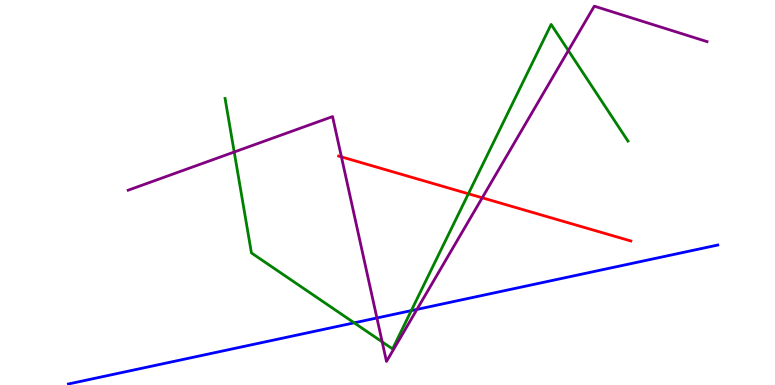[{'lines': ['blue', 'red'], 'intersections': []}, {'lines': ['green', 'red'], 'intersections': [{'x': 6.04, 'y': 4.97}]}, {'lines': ['purple', 'red'], 'intersections': [{'x': 4.41, 'y': 5.93}, {'x': 6.22, 'y': 4.86}]}, {'lines': ['blue', 'green'], 'intersections': [{'x': 4.57, 'y': 1.61}, {'x': 5.31, 'y': 1.93}]}, {'lines': ['blue', 'purple'], 'intersections': [{'x': 4.86, 'y': 1.74}, {'x': 5.38, 'y': 1.96}]}, {'lines': ['green', 'purple'], 'intersections': [{'x': 3.02, 'y': 6.05}, {'x': 4.93, 'y': 1.12}, {'x': 7.33, 'y': 8.69}]}]